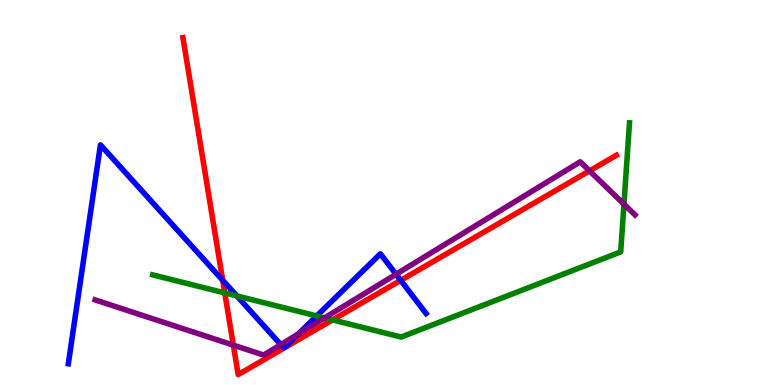[{'lines': ['blue', 'red'], 'intersections': [{'x': 2.87, 'y': 2.72}, {'x': 5.17, 'y': 2.72}]}, {'lines': ['green', 'red'], 'intersections': [{'x': 2.9, 'y': 2.39}, {'x': 4.29, 'y': 1.69}]}, {'lines': ['purple', 'red'], 'intersections': [{'x': 3.01, 'y': 1.04}, {'x': 7.61, 'y': 5.56}]}, {'lines': ['blue', 'green'], 'intersections': [{'x': 3.06, 'y': 2.31}, {'x': 4.09, 'y': 1.79}]}, {'lines': ['blue', 'purple'], 'intersections': [{'x': 3.62, 'y': 1.05}, {'x': 3.85, 'y': 1.33}, {'x': 5.11, 'y': 2.88}]}, {'lines': ['green', 'purple'], 'intersections': [{'x': 4.19, 'y': 1.74}, {'x': 8.05, 'y': 4.7}]}]